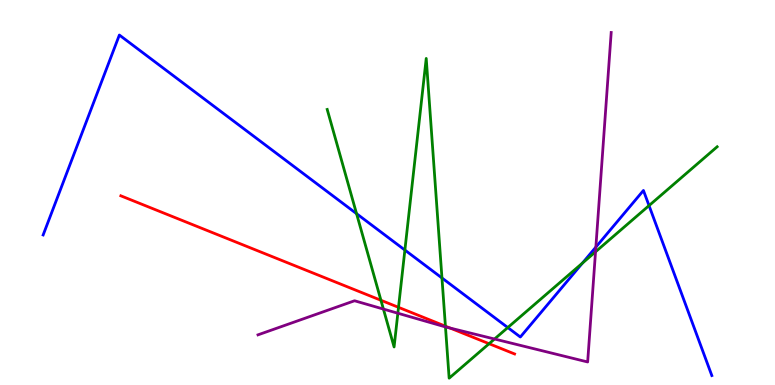[{'lines': ['blue', 'red'], 'intersections': []}, {'lines': ['green', 'red'], 'intersections': [{'x': 4.92, 'y': 2.2}, {'x': 5.14, 'y': 2.02}, {'x': 5.75, 'y': 1.53}, {'x': 6.31, 'y': 1.07}]}, {'lines': ['purple', 'red'], 'intersections': [{'x': 5.81, 'y': 1.48}]}, {'lines': ['blue', 'green'], 'intersections': [{'x': 4.6, 'y': 4.45}, {'x': 5.22, 'y': 3.5}, {'x': 5.7, 'y': 2.78}, {'x': 6.55, 'y': 1.49}, {'x': 7.52, 'y': 3.17}, {'x': 8.37, 'y': 4.66}]}, {'lines': ['blue', 'purple'], 'intersections': [{'x': 7.69, 'y': 3.58}]}, {'lines': ['green', 'purple'], 'intersections': [{'x': 4.95, 'y': 1.97}, {'x': 5.13, 'y': 1.86}, {'x': 5.75, 'y': 1.51}, {'x': 6.38, 'y': 1.19}, {'x': 7.68, 'y': 3.46}]}]